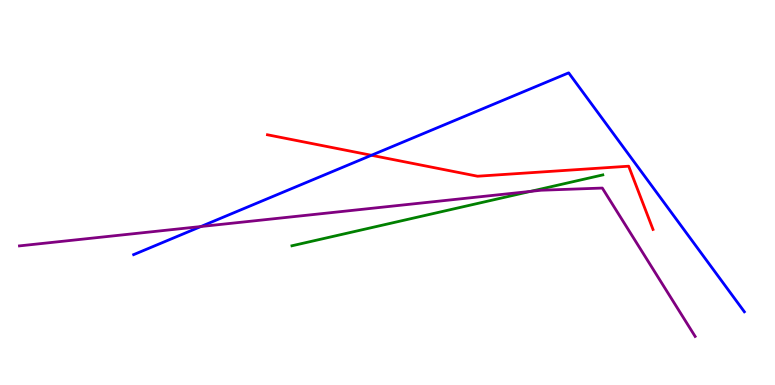[{'lines': ['blue', 'red'], 'intersections': [{'x': 4.79, 'y': 5.97}]}, {'lines': ['green', 'red'], 'intersections': []}, {'lines': ['purple', 'red'], 'intersections': []}, {'lines': ['blue', 'green'], 'intersections': []}, {'lines': ['blue', 'purple'], 'intersections': [{'x': 2.59, 'y': 4.12}]}, {'lines': ['green', 'purple'], 'intersections': [{'x': 6.85, 'y': 5.03}]}]